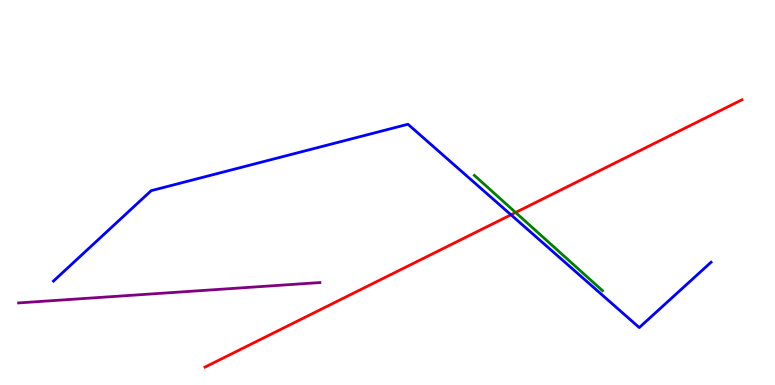[{'lines': ['blue', 'red'], 'intersections': [{'x': 6.59, 'y': 4.42}]}, {'lines': ['green', 'red'], 'intersections': [{'x': 6.65, 'y': 4.48}]}, {'lines': ['purple', 'red'], 'intersections': []}, {'lines': ['blue', 'green'], 'intersections': []}, {'lines': ['blue', 'purple'], 'intersections': []}, {'lines': ['green', 'purple'], 'intersections': []}]